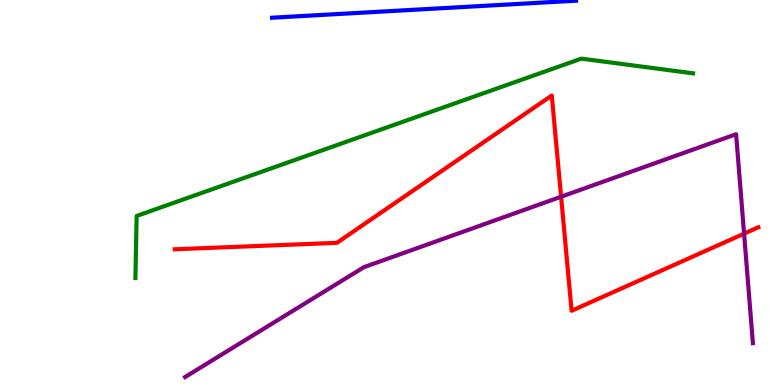[{'lines': ['blue', 'red'], 'intersections': []}, {'lines': ['green', 'red'], 'intersections': []}, {'lines': ['purple', 'red'], 'intersections': [{'x': 7.24, 'y': 4.89}, {'x': 9.6, 'y': 3.93}]}, {'lines': ['blue', 'green'], 'intersections': []}, {'lines': ['blue', 'purple'], 'intersections': []}, {'lines': ['green', 'purple'], 'intersections': []}]